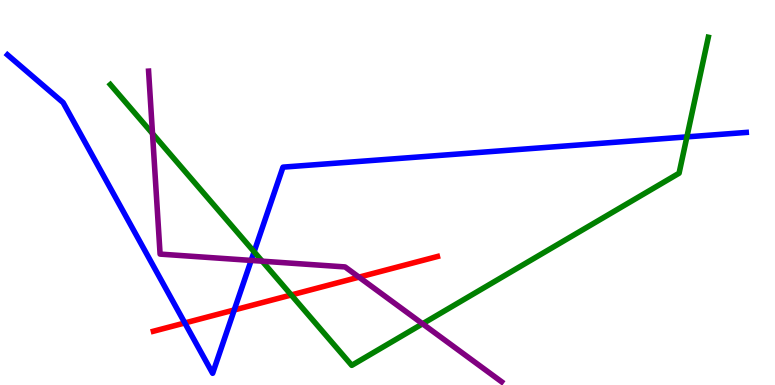[{'lines': ['blue', 'red'], 'intersections': [{'x': 2.38, 'y': 1.61}, {'x': 3.02, 'y': 1.95}]}, {'lines': ['green', 'red'], 'intersections': [{'x': 3.76, 'y': 2.34}]}, {'lines': ['purple', 'red'], 'intersections': [{'x': 4.63, 'y': 2.8}]}, {'lines': ['blue', 'green'], 'intersections': [{'x': 3.28, 'y': 3.46}, {'x': 8.86, 'y': 6.44}]}, {'lines': ['blue', 'purple'], 'intersections': [{'x': 3.24, 'y': 3.24}]}, {'lines': ['green', 'purple'], 'intersections': [{'x': 1.97, 'y': 6.53}, {'x': 3.38, 'y': 3.22}, {'x': 5.45, 'y': 1.59}]}]